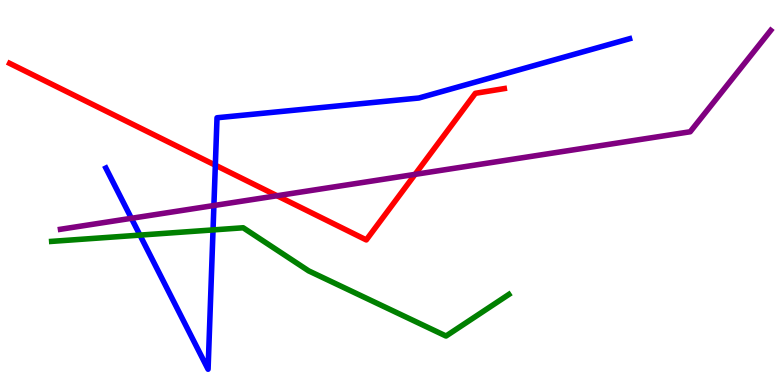[{'lines': ['blue', 'red'], 'intersections': [{'x': 2.78, 'y': 5.71}]}, {'lines': ['green', 'red'], 'intersections': []}, {'lines': ['purple', 'red'], 'intersections': [{'x': 3.57, 'y': 4.92}, {'x': 5.36, 'y': 5.47}]}, {'lines': ['blue', 'green'], 'intersections': [{'x': 1.81, 'y': 3.89}, {'x': 2.75, 'y': 4.03}]}, {'lines': ['blue', 'purple'], 'intersections': [{'x': 1.7, 'y': 4.33}, {'x': 2.76, 'y': 4.66}]}, {'lines': ['green', 'purple'], 'intersections': []}]